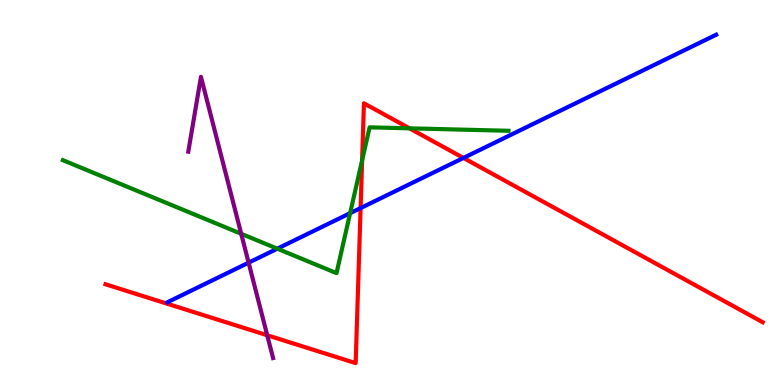[{'lines': ['blue', 'red'], 'intersections': [{'x': 4.65, 'y': 4.6}, {'x': 5.98, 'y': 5.9}]}, {'lines': ['green', 'red'], 'intersections': [{'x': 4.67, 'y': 5.84}, {'x': 5.28, 'y': 6.67}]}, {'lines': ['purple', 'red'], 'intersections': [{'x': 3.45, 'y': 1.29}]}, {'lines': ['blue', 'green'], 'intersections': [{'x': 3.58, 'y': 3.54}, {'x': 4.52, 'y': 4.46}]}, {'lines': ['blue', 'purple'], 'intersections': [{'x': 3.21, 'y': 3.18}]}, {'lines': ['green', 'purple'], 'intersections': [{'x': 3.11, 'y': 3.93}]}]